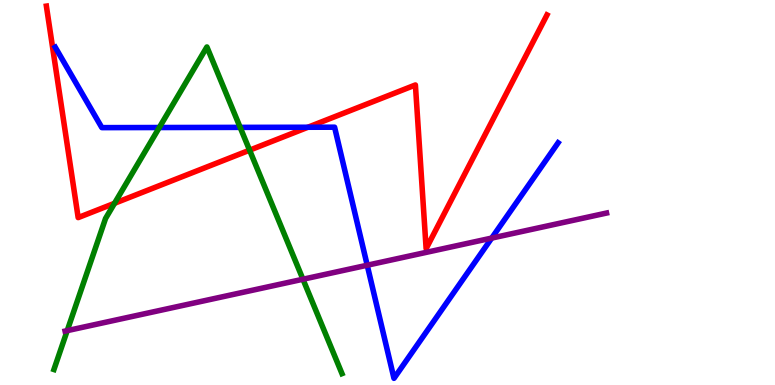[{'lines': ['blue', 'red'], 'intersections': [{'x': 3.97, 'y': 6.69}]}, {'lines': ['green', 'red'], 'intersections': [{'x': 1.48, 'y': 4.72}, {'x': 3.22, 'y': 6.1}]}, {'lines': ['purple', 'red'], 'intersections': []}, {'lines': ['blue', 'green'], 'intersections': [{'x': 2.06, 'y': 6.69}, {'x': 3.1, 'y': 6.69}]}, {'lines': ['blue', 'purple'], 'intersections': [{'x': 4.74, 'y': 3.11}, {'x': 6.34, 'y': 3.82}]}, {'lines': ['green', 'purple'], 'intersections': [{'x': 0.867, 'y': 1.41}, {'x': 3.91, 'y': 2.75}]}]